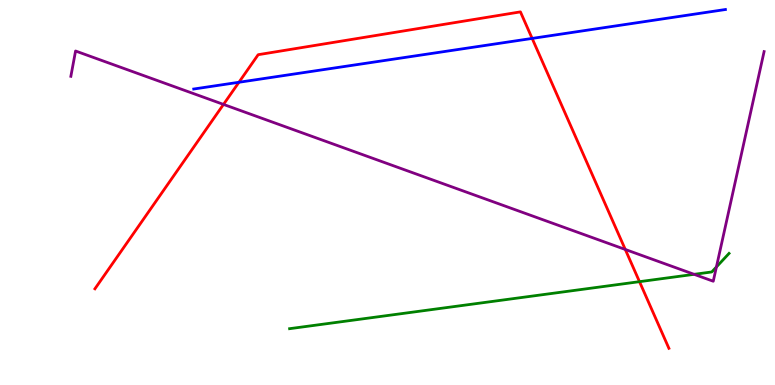[{'lines': ['blue', 'red'], 'intersections': [{'x': 3.08, 'y': 7.86}, {'x': 6.87, 'y': 9.0}]}, {'lines': ['green', 'red'], 'intersections': [{'x': 8.25, 'y': 2.68}]}, {'lines': ['purple', 'red'], 'intersections': [{'x': 2.88, 'y': 7.29}, {'x': 8.07, 'y': 3.52}]}, {'lines': ['blue', 'green'], 'intersections': []}, {'lines': ['blue', 'purple'], 'intersections': []}, {'lines': ['green', 'purple'], 'intersections': [{'x': 8.96, 'y': 2.87}, {'x': 9.24, 'y': 3.07}]}]